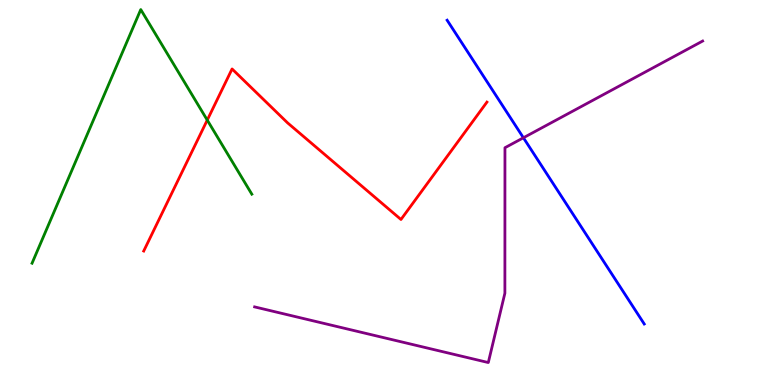[{'lines': ['blue', 'red'], 'intersections': []}, {'lines': ['green', 'red'], 'intersections': [{'x': 2.67, 'y': 6.88}]}, {'lines': ['purple', 'red'], 'intersections': []}, {'lines': ['blue', 'green'], 'intersections': []}, {'lines': ['blue', 'purple'], 'intersections': [{'x': 6.75, 'y': 6.42}]}, {'lines': ['green', 'purple'], 'intersections': []}]